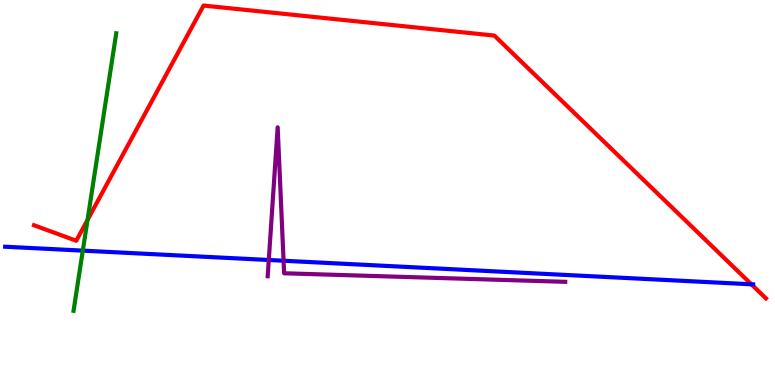[{'lines': ['blue', 'red'], 'intersections': [{'x': 9.7, 'y': 2.62}]}, {'lines': ['green', 'red'], 'intersections': [{'x': 1.13, 'y': 4.29}]}, {'lines': ['purple', 'red'], 'intersections': []}, {'lines': ['blue', 'green'], 'intersections': [{'x': 1.07, 'y': 3.49}]}, {'lines': ['blue', 'purple'], 'intersections': [{'x': 3.47, 'y': 3.25}, {'x': 3.66, 'y': 3.23}]}, {'lines': ['green', 'purple'], 'intersections': []}]